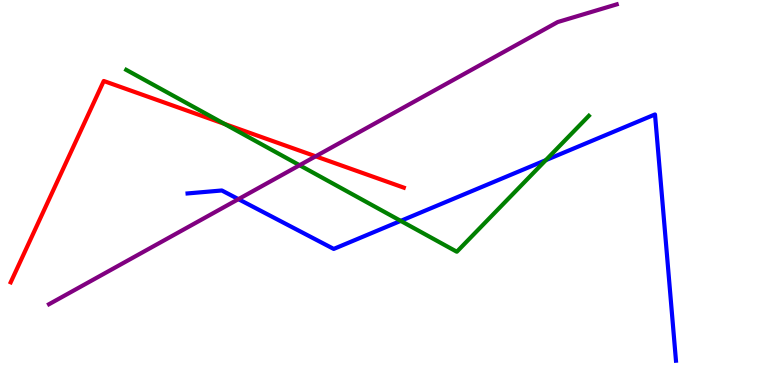[{'lines': ['blue', 'red'], 'intersections': []}, {'lines': ['green', 'red'], 'intersections': [{'x': 2.9, 'y': 6.78}]}, {'lines': ['purple', 'red'], 'intersections': [{'x': 4.07, 'y': 5.94}]}, {'lines': ['blue', 'green'], 'intersections': [{'x': 5.17, 'y': 4.26}, {'x': 7.04, 'y': 5.84}]}, {'lines': ['blue', 'purple'], 'intersections': [{'x': 3.08, 'y': 4.83}]}, {'lines': ['green', 'purple'], 'intersections': [{'x': 3.87, 'y': 5.71}]}]